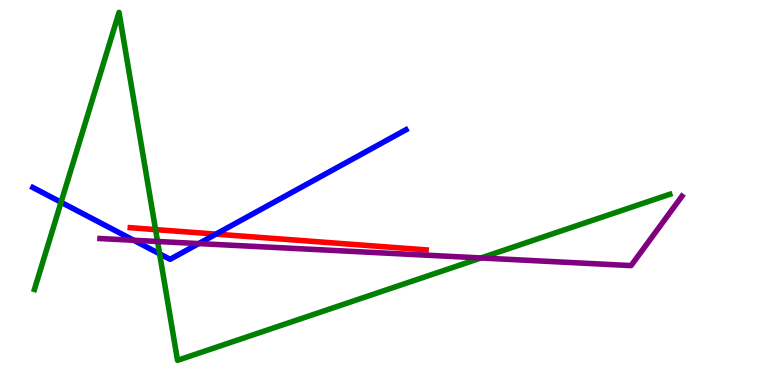[{'lines': ['blue', 'red'], 'intersections': [{'x': 2.79, 'y': 3.92}]}, {'lines': ['green', 'red'], 'intersections': [{'x': 2.01, 'y': 4.04}]}, {'lines': ['purple', 'red'], 'intersections': []}, {'lines': ['blue', 'green'], 'intersections': [{'x': 0.788, 'y': 4.75}, {'x': 2.06, 'y': 3.41}]}, {'lines': ['blue', 'purple'], 'intersections': [{'x': 1.73, 'y': 3.76}, {'x': 2.56, 'y': 3.67}]}, {'lines': ['green', 'purple'], 'intersections': [{'x': 2.03, 'y': 3.73}, {'x': 6.21, 'y': 3.3}]}]